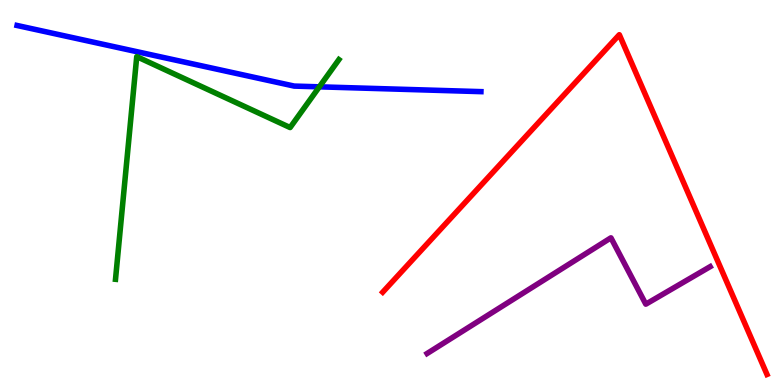[{'lines': ['blue', 'red'], 'intersections': []}, {'lines': ['green', 'red'], 'intersections': []}, {'lines': ['purple', 'red'], 'intersections': []}, {'lines': ['blue', 'green'], 'intersections': [{'x': 4.12, 'y': 7.74}]}, {'lines': ['blue', 'purple'], 'intersections': []}, {'lines': ['green', 'purple'], 'intersections': []}]